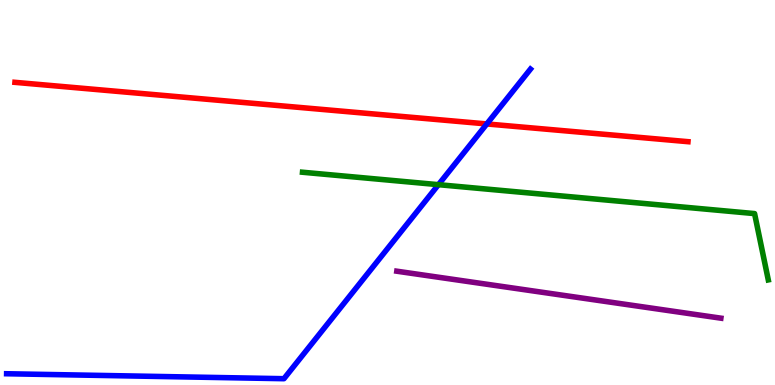[{'lines': ['blue', 'red'], 'intersections': [{'x': 6.28, 'y': 6.78}]}, {'lines': ['green', 'red'], 'intersections': []}, {'lines': ['purple', 'red'], 'intersections': []}, {'lines': ['blue', 'green'], 'intersections': [{'x': 5.66, 'y': 5.2}]}, {'lines': ['blue', 'purple'], 'intersections': []}, {'lines': ['green', 'purple'], 'intersections': []}]